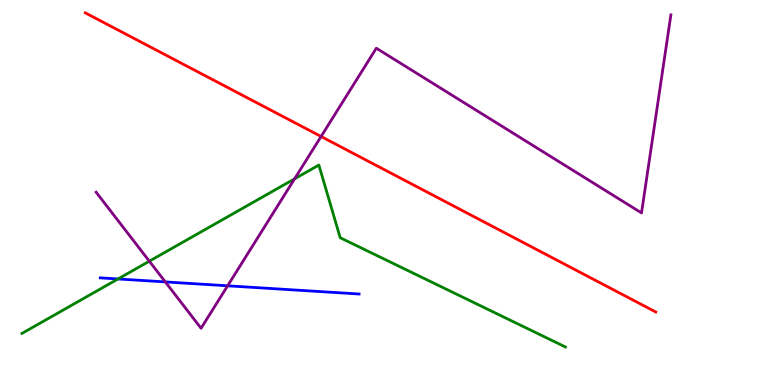[{'lines': ['blue', 'red'], 'intersections': []}, {'lines': ['green', 'red'], 'intersections': []}, {'lines': ['purple', 'red'], 'intersections': [{'x': 4.14, 'y': 6.45}]}, {'lines': ['blue', 'green'], 'intersections': [{'x': 1.52, 'y': 2.75}]}, {'lines': ['blue', 'purple'], 'intersections': [{'x': 2.13, 'y': 2.68}, {'x': 2.94, 'y': 2.58}]}, {'lines': ['green', 'purple'], 'intersections': [{'x': 1.93, 'y': 3.22}, {'x': 3.8, 'y': 5.35}]}]